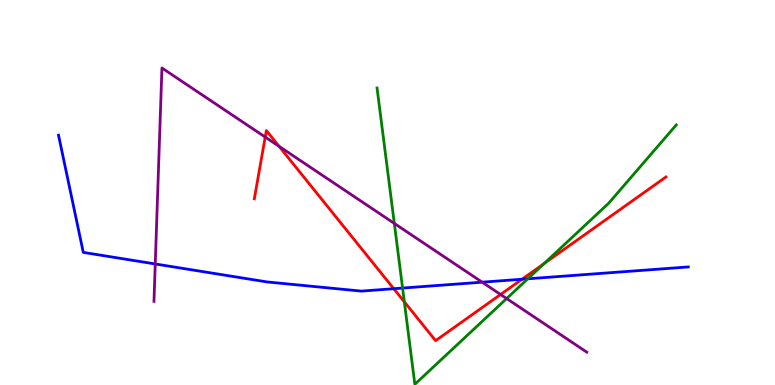[{'lines': ['blue', 'red'], 'intersections': [{'x': 5.08, 'y': 2.5}, {'x': 6.74, 'y': 2.75}]}, {'lines': ['green', 'red'], 'intersections': [{'x': 5.22, 'y': 2.16}, {'x': 7.02, 'y': 3.15}]}, {'lines': ['purple', 'red'], 'intersections': [{'x': 3.42, 'y': 6.44}, {'x': 3.6, 'y': 6.2}, {'x': 6.46, 'y': 2.35}]}, {'lines': ['blue', 'green'], 'intersections': [{'x': 5.19, 'y': 2.52}, {'x': 6.81, 'y': 2.76}]}, {'lines': ['blue', 'purple'], 'intersections': [{'x': 2.0, 'y': 3.14}, {'x': 6.22, 'y': 2.67}]}, {'lines': ['green', 'purple'], 'intersections': [{'x': 5.09, 'y': 4.2}, {'x': 6.54, 'y': 2.25}]}]